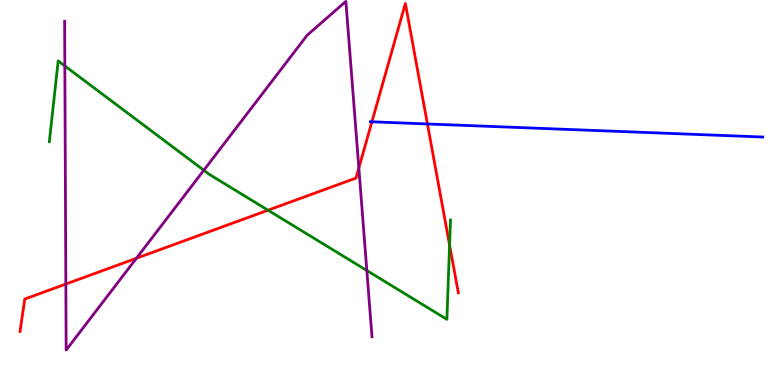[{'lines': ['blue', 'red'], 'intersections': [{'x': 4.8, 'y': 6.84}, {'x': 5.52, 'y': 6.78}]}, {'lines': ['green', 'red'], 'intersections': [{'x': 3.46, 'y': 4.54}, {'x': 5.8, 'y': 3.64}]}, {'lines': ['purple', 'red'], 'intersections': [{'x': 0.85, 'y': 2.62}, {'x': 1.76, 'y': 3.29}, {'x': 4.63, 'y': 5.64}]}, {'lines': ['blue', 'green'], 'intersections': []}, {'lines': ['blue', 'purple'], 'intersections': []}, {'lines': ['green', 'purple'], 'intersections': [{'x': 0.837, 'y': 8.29}, {'x': 2.63, 'y': 5.58}, {'x': 4.73, 'y': 2.97}]}]